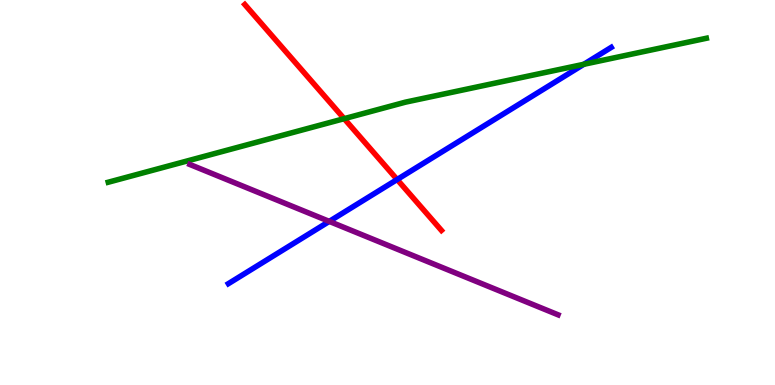[{'lines': ['blue', 'red'], 'intersections': [{'x': 5.12, 'y': 5.34}]}, {'lines': ['green', 'red'], 'intersections': [{'x': 4.44, 'y': 6.92}]}, {'lines': ['purple', 'red'], 'intersections': []}, {'lines': ['blue', 'green'], 'intersections': [{'x': 7.53, 'y': 8.33}]}, {'lines': ['blue', 'purple'], 'intersections': [{'x': 4.25, 'y': 4.25}]}, {'lines': ['green', 'purple'], 'intersections': []}]